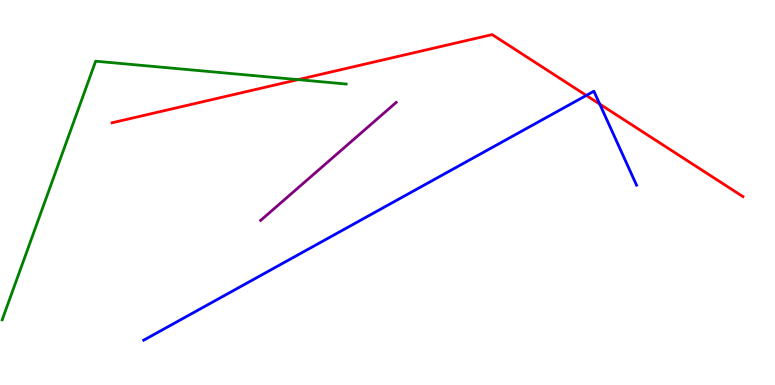[{'lines': ['blue', 'red'], 'intersections': [{'x': 7.57, 'y': 7.52}, {'x': 7.74, 'y': 7.3}]}, {'lines': ['green', 'red'], 'intersections': [{'x': 3.85, 'y': 7.93}]}, {'lines': ['purple', 'red'], 'intersections': []}, {'lines': ['blue', 'green'], 'intersections': []}, {'lines': ['blue', 'purple'], 'intersections': []}, {'lines': ['green', 'purple'], 'intersections': []}]